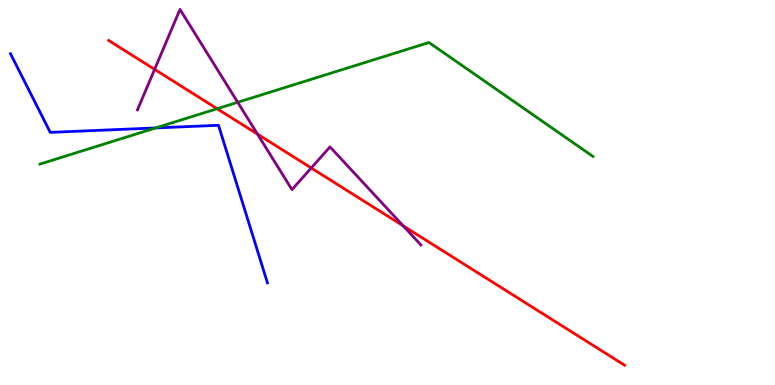[{'lines': ['blue', 'red'], 'intersections': []}, {'lines': ['green', 'red'], 'intersections': [{'x': 2.8, 'y': 7.18}]}, {'lines': ['purple', 'red'], 'intersections': [{'x': 1.99, 'y': 8.2}, {'x': 3.32, 'y': 6.52}, {'x': 4.02, 'y': 5.64}, {'x': 5.2, 'y': 4.13}]}, {'lines': ['blue', 'green'], 'intersections': [{'x': 2.01, 'y': 6.68}]}, {'lines': ['blue', 'purple'], 'intersections': []}, {'lines': ['green', 'purple'], 'intersections': [{'x': 3.07, 'y': 7.34}]}]